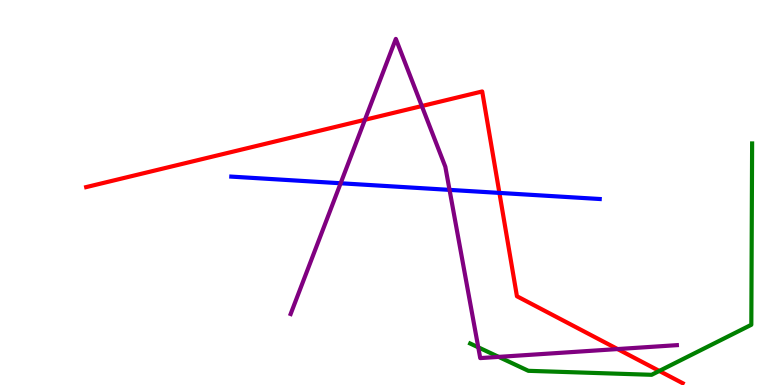[{'lines': ['blue', 'red'], 'intersections': [{'x': 6.44, 'y': 4.99}]}, {'lines': ['green', 'red'], 'intersections': [{'x': 8.51, 'y': 0.365}]}, {'lines': ['purple', 'red'], 'intersections': [{'x': 4.71, 'y': 6.89}, {'x': 5.44, 'y': 7.25}, {'x': 7.97, 'y': 0.934}]}, {'lines': ['blue', 'green'], 'intersections': []}, {'lines': ['blue', 'purple'], 'intersections': [{'x': 4.4, 'y': 5.24}, {'x': 5.8, 'y': 5.07}]}, {'lines': ['green', 'purple'], 'intersections': [{'x': 6.17, 'y': 0.979}, {'x': 6.43, 'y': 0.73}]}]